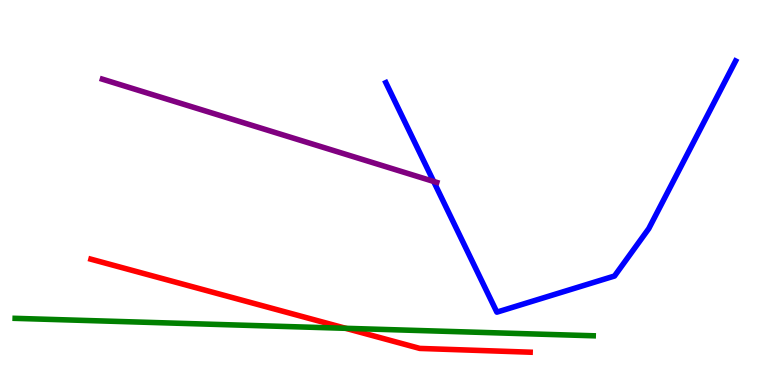[{'lines': ['blue', 'red'], 'intersections': []}, {'lines': ['green', 'red'], 'intersections': [{'x': 4.46, 'y': 1.47}]}, {'lines': ['purple', 'red'], 'intersections': []}, {'lines': ['blue', 'green'], 'intersections': []}, {'lines': ['blue', 'purple'], 'intersections': [{'x': 5.6, 'y': 5.29}]}, {'lines': ['green', 'purple'], 'intersections': []}]